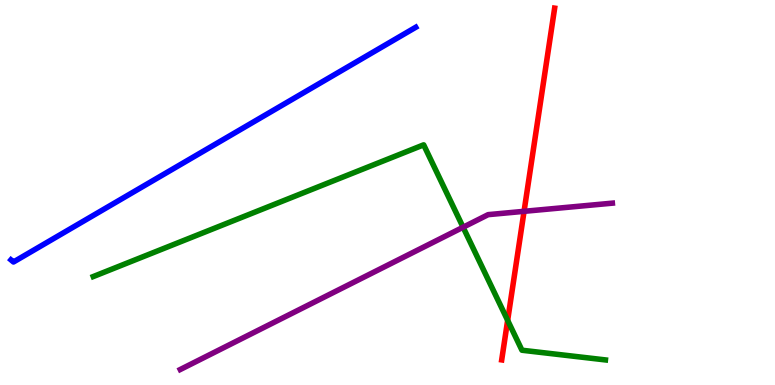[{'lines': ['blue', 'red'], 'intersections': []}, {'lines': ['green', 'red'], 'intersections': [{'x': 6.55, 'y': 1.68}]}, {'lines': ['purple', 'red'], 'intersections': [{'x': 6.76, 'y': 4.51}]}, {'lines': ['blue', 'green'], 'intersections': []}, {'lines': ['blue', 'purple'], 'intersections': []}, {'lines': ['green', 'purple'], 'intersections': [{'x': 5.98, 'y': 4.1}]}]